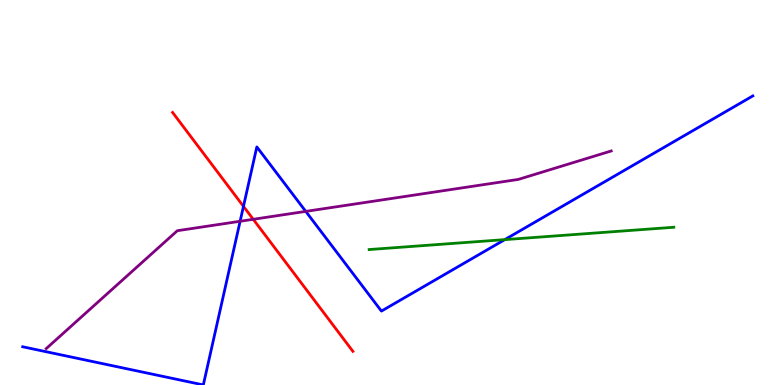[{'lines': ['blue', 'red'], 'intersections': [{'x': 3.14, 'y': 4.64}]}, {'lines': ['green', 'red'], 'intersections': []}, {'lines': ['purple', 'red'], 'intersections': [{'x': 3.27, 'y': 4.3}]}, {'lines': ['blue', 'green'], 'intersections': [{'x': 6.51, 'y': 3.78}]}, {'lines': ['blue', 'purple'], 'intersections': [{'x': 3.1, 'y': 4.25}, {'x': 3.95, 'y': 4.51}]}, {'lines': ['green', 'purple'], 'intersections': []}]